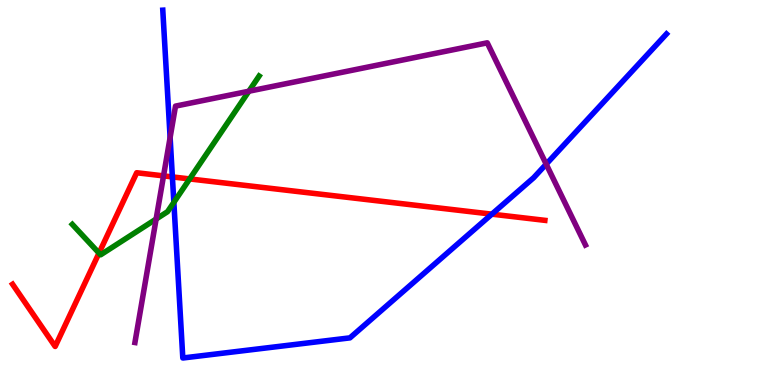[{'lines': ['blue', 'red'], 'intersections': [{'x': 2.22, 'y': 5.4}, {'x': 6.35, 'y': 4.44}]}, {'lines': ['green', 'red'], 'intersections': [{'x': 1.28, 'y': 3.43}, {'x': 2.45, 'y': 5.35}]}, {'lines': ['purple', 'red'], 'intersections': [{'x': 2.11, 'y': 5.43}]}, {'lines': ['blue', 'green'], 'intersections': [{'x': 2.24, 'y': 4.74}]}, {'lines': ['blue', 'purple'], 'intersections': [{'x': 2.2, 'y': 6.43}, {'x': 7.05, 'y': 5.74}]}, {'lines': ['green', 'purple'], 'intersections': [{'x': 2.01, 'y': 4.31}, {'x': 3.21, 'y': 7.63}]}]